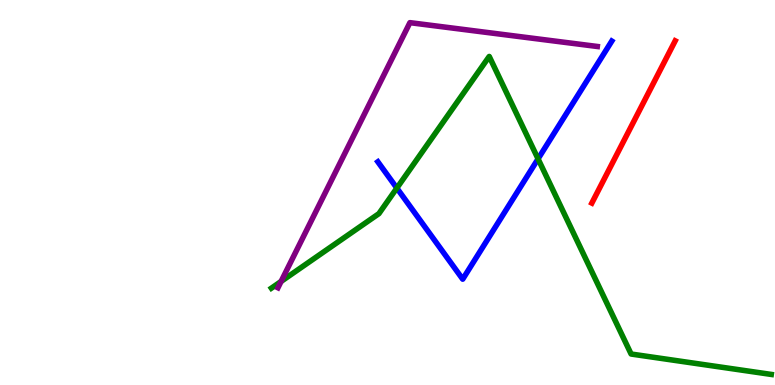[{'lines': ['blue', 'red'], 'intersections': []}, {'lines': ['green', 'red'], 'intersections': []}, {'lines': ['purple', 'red'], 'intersections': []}, {'lines': ['blue', 'green'], 'intersections': [{'x': 5.12, 'y': 5.11}, {'x': 6.94, 'y': 5.87}]}, {'lines': ['blue', 'purple'], 'intersections': []}, {'lines': ['green', 'purple'], 'intersections': [{'x': 3.63, 'y': 2.69}]}]